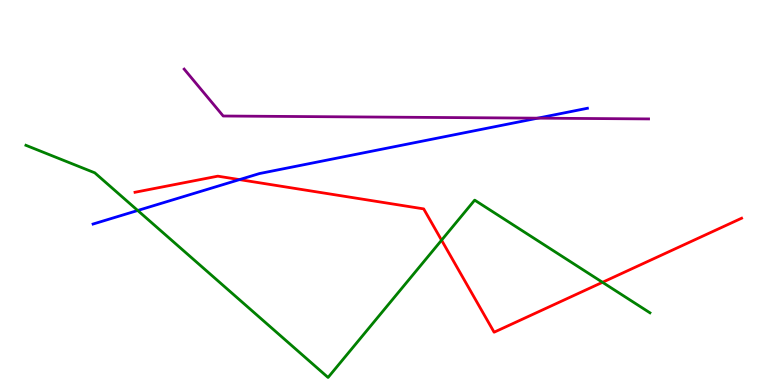[{'lines': ['blue', 'red'], 'intersections': [{'x': 3.09, 'y': 5.33}]}, {'lines': ['green', 'red'], 'intersections': [{'x': 5.7, 'y': 3.76}, {'x': 7.77, 'y': 2.67}]}, {'lines': ['purple', 'red'], 'intersections': []}, {'lines': ['blue', 'green'], 'intersections': [{'x': 1.78, 'y': 4.53}]}, {'lines': ['blue', 'purple'], 'intersections': [{'x': 6.94, 'y': 6.93}]}, {'lines': ['green', 'purple'], 'intersections': []}]